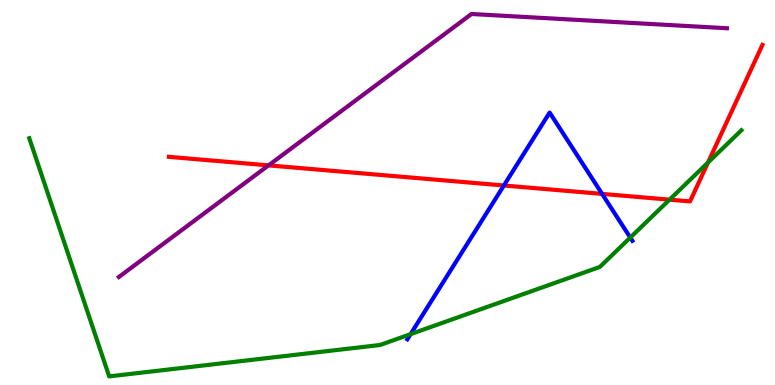[{'lines': ['blue', 'red'], 'intersections': [{'x': 6.5, 'y': 5.18}, {'x': 7.77, 'y': 4.96}]}, {'lines': ['green', 'red'], 'intersections': [{'x': 8.64, 'y': 4.81}, {'x': 9.14, 'y': 5.78}]}, {'lines': ['purple', 'red'], 'intersections': [{'x': 3.47, 'y': 5.7}]}, {'lines': ['blue', 'green'], 'intersections': [{'x': 5.3, 'y': 1.32}, {'x': 8.13, 'y': 3.83}]}, {'lines': ['blue', 'purple'], 'intersections': []}, {'lines': ['green', 'purple'], 'intersections': []}]